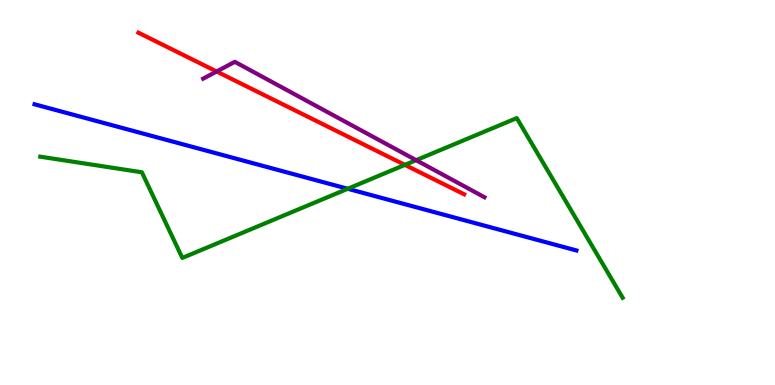[{'lines': ['blue', 'red'], 'intersections': []}, {'lines': ['green', 'red'], 'intersections': [{'x': 5.22, 'y': 5.72}]}, {'lines': ['purple', 'red'], 'intersections': [{'x': 2.8, 'y': 8.14}]}, {'lines': ['blue', 'green'], 'intersections': [{'x': 4.49, 'y': 5.1}]}, {'lines': ['blue', 'purple'], 'intersections': []}, {'lines': ['green', 'purple'], 'intersections': [{'x': 5.37, 'y': 5.84}]}]